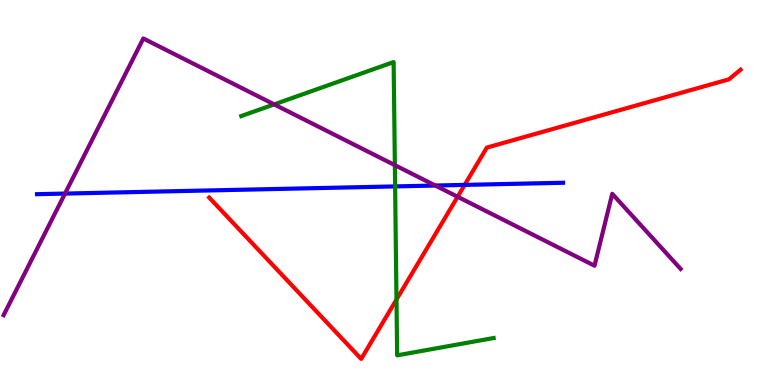[{'lines': ['blue', 'red'], 'intersections': [{'x': 6.0, 'y': 5.2}]}, {'lines': ['green', 'red'], 'intersections': [{'x': 5.12, 'y': 2.22}]}, {'lines': ['purple', 'red'], 'intersections': [{'x': 5.9, 'y': 4.89}]}, {'lines': ['blue', 'green'], 'intersections': [{'x': 5.1, 'y': 5.16}]}, {'lines': ['blue', 'purple'], 'intersections': [{'x': 0.839, 'y': 4.97}, {'x': 5.62, 'y': 5.18}]}, {'lines': ['green', 'purple'], 'intersections': [{'x': 3.54, 'y': 7.29}, {'x': 5.1, 'y': 5.71}]}]